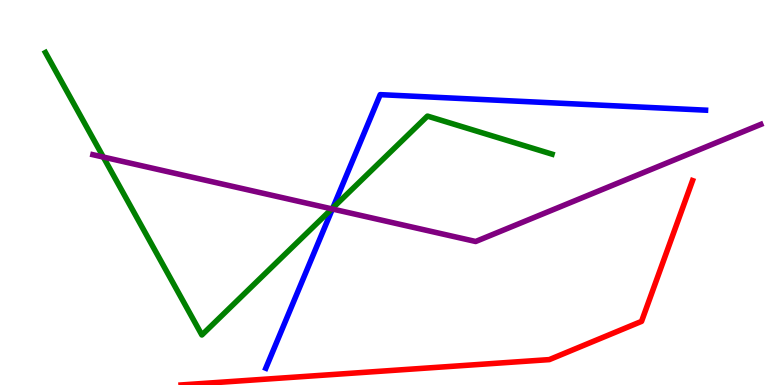[{'lines': ['blue', 'red'], 'intersections': []}, {'lines': ['green', 'red'], 'intersections': []}, {'lines': ['purple', 'red'], 'intersections': []}, {'lines': ['blue', 'green'], 'intersections': [{'x': 4.29, 'y': 4.6}]}, {'lines': ['blue', 'purple'], 'intersections': [{'x': 4.29, 'y': 4.57}]}, {'lines': ['green', 'purple'], 'intersections': [{'x': 1.33, 'y': 5.92}, {'x': 4.28, 'y': 4.57}]}]